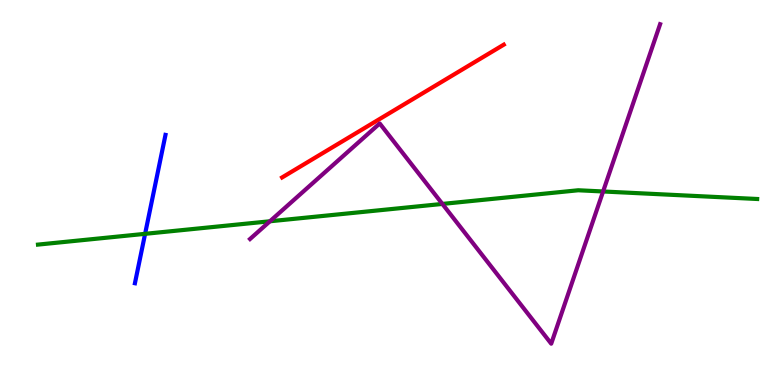[{'lines': ['blue', 'red'], 'intersections': []}, {'lines': ['green', 'red'], 'intersections': []}, {'lines': ['purple', 'red'], 'intersections': []}, {'lines': ['blue', 'green'], 'intersections': [{'x': 1.87, 'y': 3.93}]}, {'lines': ['blue', 'purple'], 'intersections': []}, {'lines': ['green', 'purple'], 'intersections': [{'x': 3.48, 'y': 4.25}, {'x': 5.71, 'y': 4.7}, {'x': 7.78, 'y': 5.03}]}]